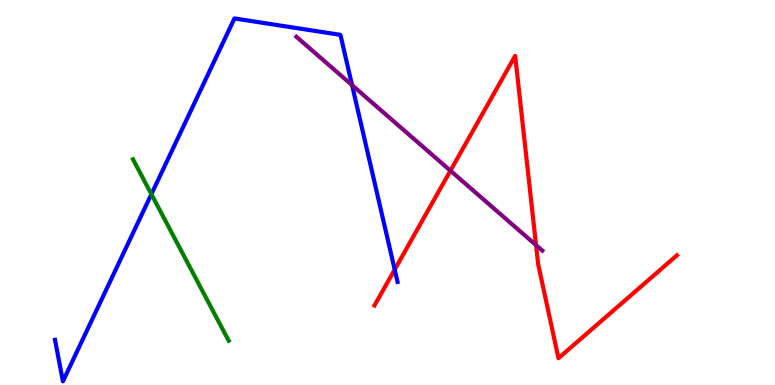[{'lines': ['blue', 'red'], 'intersections': [{'x': 5.09, 'y': 3.0}]}, {'lines': ['green', 'red'], 'intersections': []}, {'lines': ['purple', 'red'], 'intersections': [{'x': 5.81, 'y': 5.57}, {'x': 6.92, 'y': 3.63}]}, {'lines': ['blue', 'green'], 'intersections': [{'x': 1.95, 'y': 4.96}]}, {'lines': ['blue', 'purple'], 'intersections': [{'x': 4.54, 'y': 7.79}]}, {'lines': ['green', 'purple'], 'intersections': []}]